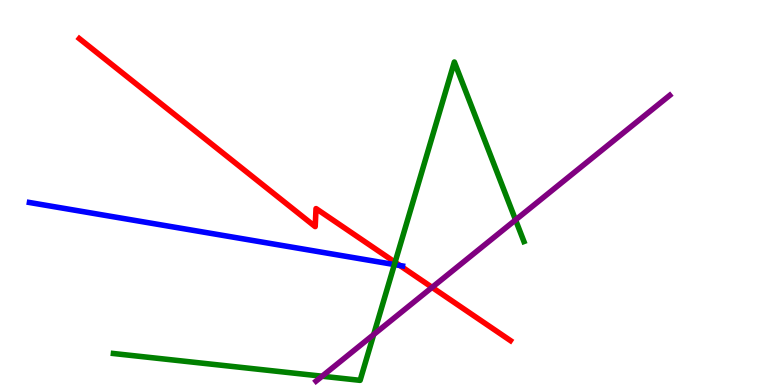[{'lines': ['blue', 'red'], 'intersections': [{'x': 5.16, 'y': 3.1}]}, {'lines': ['green', 'red'], 'intersections': [{'x': 5.1, 'y': 3.19}]}, {'lines': ['purple', 'red'], 'intersections': [{'x': 5.58, 'y': 2.54}]}, {'lines': ['blue', 'green'], 'intersections': [{'x': 5.09, 'y': 3.13}]}, {'lines': ['blue', 'purple'], 'intersections': []}, {'lines': ['green', 'purple'], 'intersections': [{'x': 4.16, 'y': 0.228}, {'x': 4.82, 'y': 1.31}, {'x': 6.65, 'y': 4.29}]}]